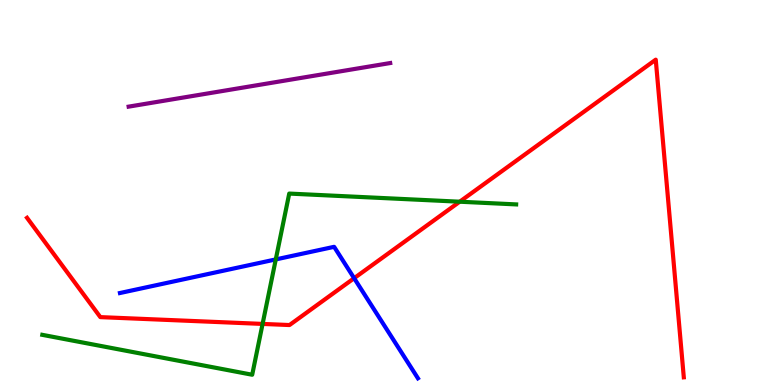[{'lines': ['blue', 'red'], 'intersections': [{'x': 4.57, 'y': 2.77}]}, {'lines': ['green', 'red'], 'intersections': [{'x': 3.39, 'y': 1.59}, {'x': 5.93, 'y': 4.76}]}, {'lines': ['purple', 'red'], 'intersections': []}, {'lines': ['blue', 'green'], 'intersections': [{'x': 3.56, 'y': 3.26}]}, {'lines': ['blue', 'purple'], 'intersections': []}, {'lines': ['green', 'purple'], 'intersections': []}]